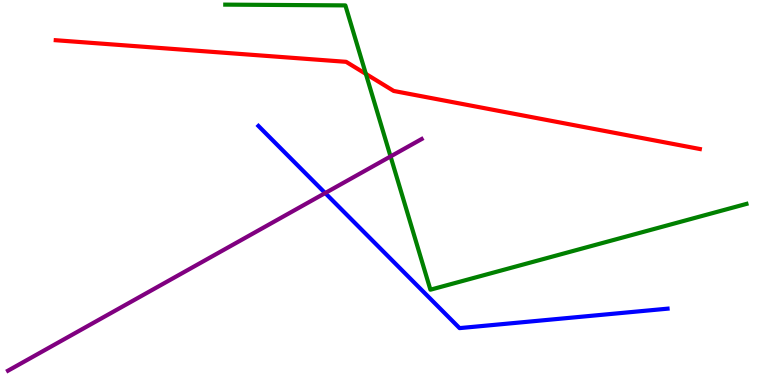[{'lines': ['blue', 'red'], 'intersections': []}, {'lines': ['green', 'red'], 'intersections': [{'x': 4.72, 'y': 8.08}]}, {'lines': ['purple', 'red'], 'intersections': []}, {'lines': ['blue', 'green'], 'intersections': []}, {'lines': ['blue', 'purple'], 'intersections': [{'x': 4.2, 'y': 4.99}]}, {'lines': ['green', 'purple'], 'intersections': [{'x': 5.04, 'y': 5.94}]}]